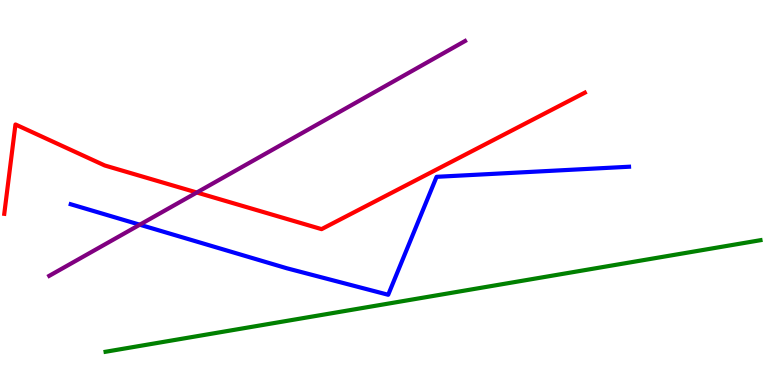[{'lines': ['blue', 'red'], 'intersections': []}, {'lines': ['green', 'red'], 'intersections': []}, {'lines': ['purple', 'red'], 'intersections': [{'x': 2.54, 'y': 5.0}]}, {'lines': ['blue', 'green'], 'intersections': []}, {'lines': ['blue', 'purple'], 'intersections': [{'x': 1.8, 'y': 4.16}]}, {'lines': ['green', 'purple'], 'intersections': []}]